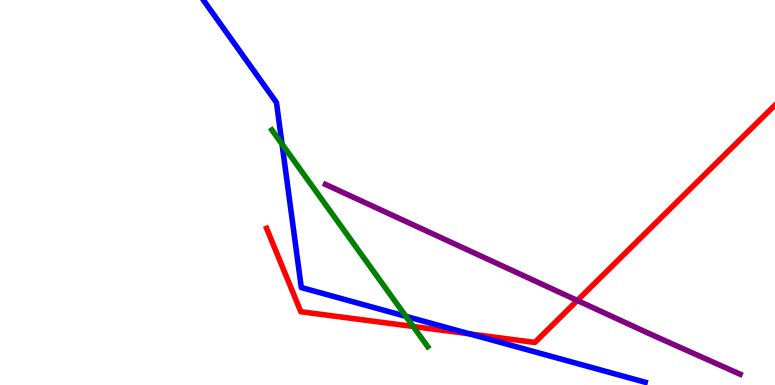[{'lines': ['blue', 'red'], 'intersections': [{'x': 6.06, 'y': 1.33}]}, {'lines': ['green', 'red'], 'intersections': [{'x': 5.33, 'y': 1.52}]}, {'lines': ['purple', 'red'], 'intersections': [{'x': 7.45, 'y': 2.2}]}, {'lines': ['blue', 'green'], 'intersections': [{'x': 3.64, 'y': 6.26}, {'x': 5.24, 'y': 1.78}]}, {'lines': ['blue', 'purple'], 'intersections': []}, {'lines': ['green', 'purple'], 'intersections': []}]